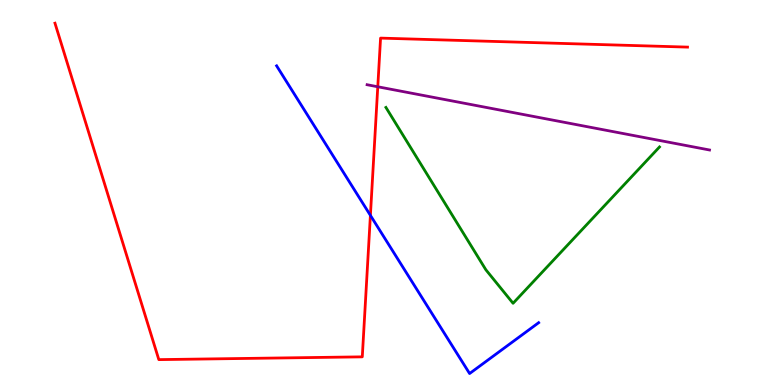[{'lines': ['blue', 'red'], 'intersections': [{'x': 4.78, 'y': 4.41}]}, {'lines': ['green', 'red'], 'intersections': []}, {'lines': ['purple', 'red'], 'intersections': [{'x': 4.87, 'y': 7.75}]}, {'lines': ['blue', 'green'], 'intersections': []}, {'lines': ['blue', 'purple'], 'intersections': []}, {'lines': ['green', 'purple'], 'intersections': []}]